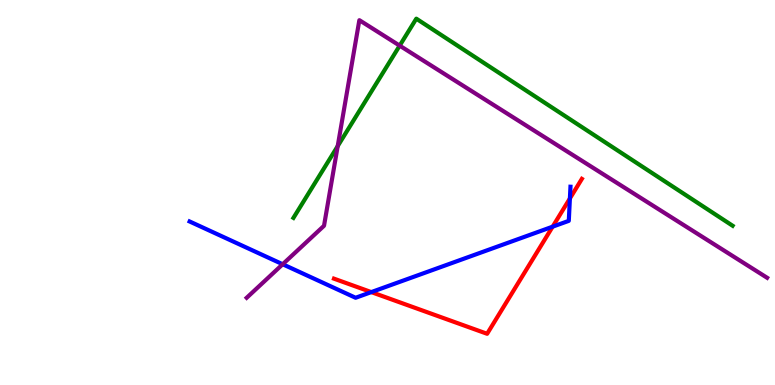[{'lines': ['blue', 'red'], 'intersections': [{'x': 4.79, 'y': 2.41}, {'x': 7.13, 'y': 4.11}, {'x': 7.35, 'y': 4.85}]}, {'lines': ['green', 'red'], 'intersections': []}, {'lines': ['purple', 'red'], 'intersections': []}, {'lines': ['blue', 'green'], 'intersections': []}, {'lines': ['blue', 'purple'], 'intersections': [{'x': 3.65, 'y': 3.14}]}, {'lines': ['green', 'purple'], 'intersections': [{'x': 4.36, 'y': 6.21}, {'x': 5.16, 'y': 8.81}]}]